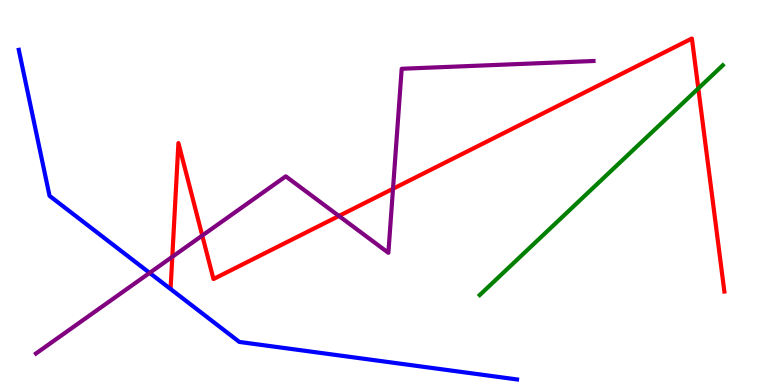[{'lines': ['blue', 'red'], 'intersections': []}, {'lines': ['green', 'red'], 'intersections': [{'x': 9.01, 'y': 7.7}]}, {'lines': ['purple', 'red'], 'intersections': [{'x': 2.22, 'y': 3.33}, {'x': 2.61, 'y': 3.88}, {'x': 4.37, 'y': 4.39}, {'x': 5.07, 'y': 5.1}]}, {'lines': ['blue', 'green'], 'intersections': []}, {'lines': ['blue', 'purple'], 'intersections': [{'x': 1.93, 'y': 2.91}]}, {'lines': ['green', 'purple'], 'intersections': []}]